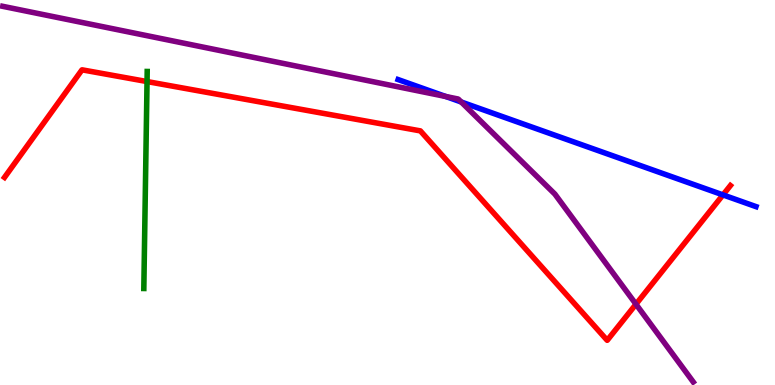[{'lines': ['blue', 'red'], 'intersections': [{'x': 9.33, 'y': 4.94}]}, {'lines': ['green', 'red'], 'intersections': [{'x': 1.9, 'y': 7.88}]}, {'lines': ['purple', 'red'], 'intersections': [{'x': 8.21, 'y': 2.1}]}, {'lines': ['blue', 'green'], 'intersections': []}, {'lines': ['blue', 'purple'], 'intersections': [{'x': 5.75, 'y': 7.49}, {'x': 5.95, 'y': 7.35}]}, {'lines': ['green', 'purple'], 'intersections': []}]